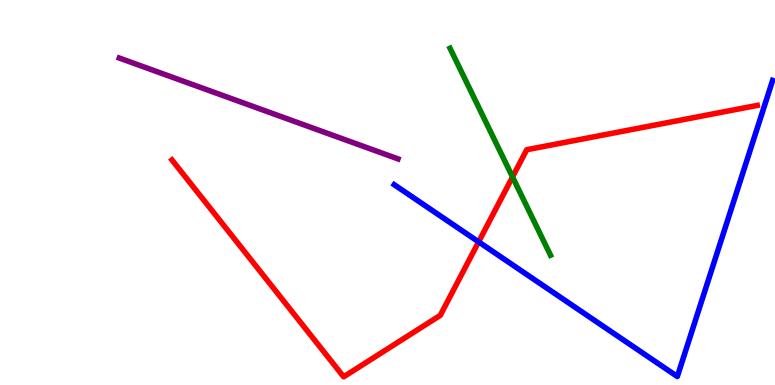[{'lines': ['blue', 'red'], 'intersections': [{'x': 6.18, 'y': 3.72}]}, {'lines': ['green', 'red'], 'intersections': [{'x': 6.61, 'y': 5.4}]}, {'lines': ['purple', 'red'], 'intersections': []}, {'lines': ['blue', 'green'], 'intersections': []}, {'lines': ['blue', 'purple'], 'intersections': []}, {'lines': ['green', 'purple'], 'intersections': []}]